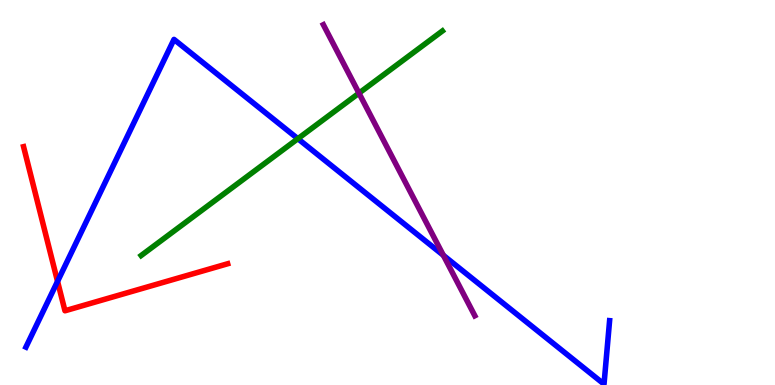[{'lines': ['blue', 'red'], 'intersections': [{'x': 0.743, 'y': 2.69}]}, {'lines': ['green', 'red'], 'intersections': []}, {'lines': ['purple', 'red'], 'intersections': []}, {'lines': ['blue', 'green'], 'intersections': [{'x': 3.84, 'y': 6.4}]}, {'lines': ['blue', 'purple'], 'intersections': [{'x': 5.72, 'y': 3.37}]}, {'lines': ['green', 'purple'], 'intersections': [{'x': 4.63, 'y': 7.58}]}]